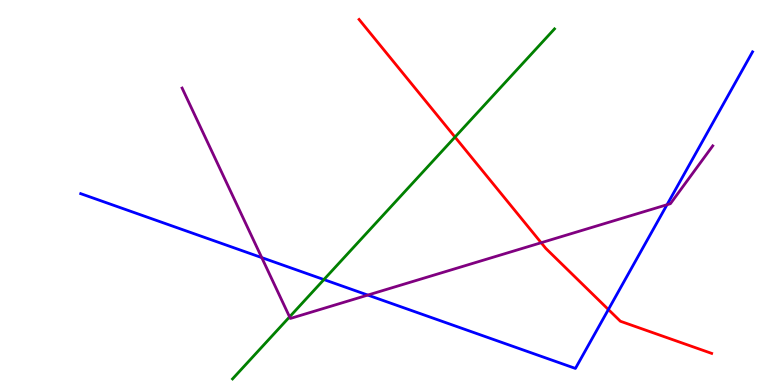[{'lines': ['blue', 'red'], 'intersections': [{'x': 7.85, 'y': 1.96}]}, {'lines': ['green', 'red'], 'intersections': [{'x': 5.87, 'y': 6.44}]}, {'lines': ['purple', 'red'], 'intersections': [{'x': 6.98, 'y': 3.7}]}, {'lines': ['blue', 'green'], 'intersections': [{'x': 4.18, 'y': 2.74}]}, {'lines': ['blue', 'purple'], 'intersections': [{'x': 3.38, 'y': 3.31}, {'x': 4.75, 'y': 2.34}, {'x': 8.61, 'y': 4.68}]}, {'lines': ['green', 'purple'], 'intersections': [{'x': 3.74, 'y': 1.77}]}]